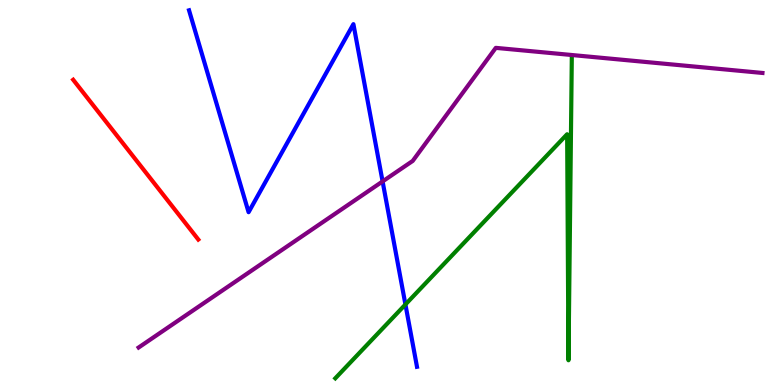[{'lines': ['blue', 'red'], 'intersections': []}, {'lines': ['green', 'red'], 'intersections': []}, {'lines': ['purple', 'red'], 'intersections': []}, {'lines': ['blue', 'green'], 'intersections': [{'x': 5.23, 'y': 2.09}]}, {'lines': ['blue', 'purple'], 'intersections': [{'x': 4.94, 'y': 5.29}]}, {'lines': ['green', 'purple'], 'intersections': []}]